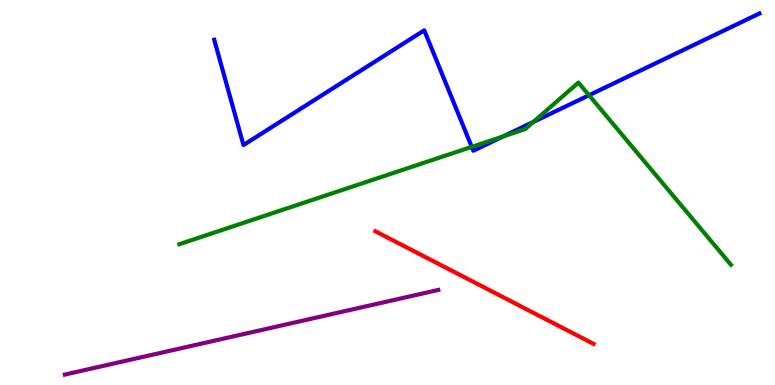[{'lines': ['blue', 'red'], 'intersections': []}, {'lines': ['green', 'red'], 'intersections': []}, {'lines': ['purple', 'red'], 'intersections': []}, {'lines': ['blue', 'green'], 'intersections': [{'x': 6.09, 'y': 6.18}, {'x': 6.49, 'y': 6.46}, {'x': 6.88, 'y': 6.83}, {'x': 7.6, 'y': 7.53}]}, {'lines': ['blue', 'purple'], 'intersections': []}, {'lines': ['green', 'purple'], 'intersections': []}]